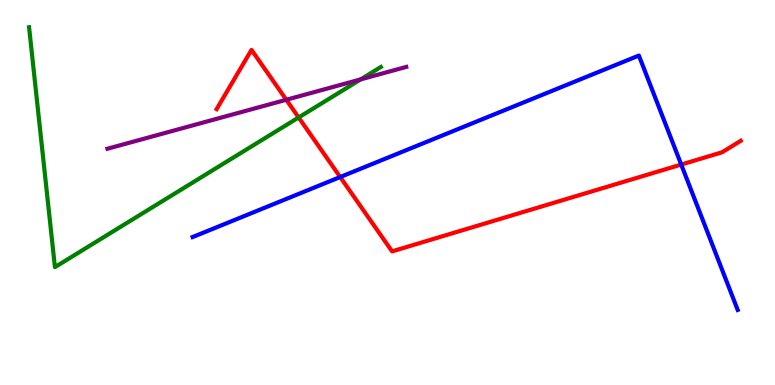[{'lines': ['blue', 'red'], 'intersections': [{'x': 4.39, 'y': 5.4}, {'x': 8.79, 'y': 5.73}]}, {'lines': ['green', 'red'], 'intersections': [{'x': 3.85, 'y': 6.95}]}, {'lines': ['purple', 'red'], 'intersections': [{'x': 3.69, 'y': 7.41}]}, {'lines': ['blue', 'green'], 'intersections': []}, {'lines': ['blue', 'purple'], 'intersections': []}, {'lines': ['green', 'purple'], 'intersections': [{'x': 4.65, 'y': 7.94}]}]